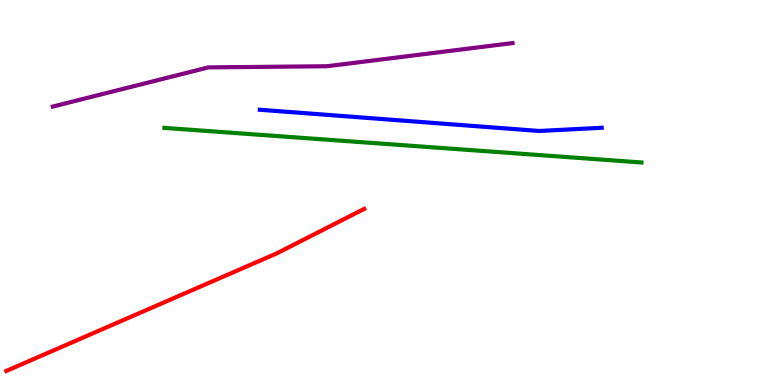[{'lines': ['blue', 'red'], 'intersections': []}, {'lines': ['green', 'red'], 'intersections': []}, {'lines': ['purple', 'red'], 'intersections': []}, {'lines': ['blue', 'green'], 'intersections': []}, {'lines': ['blue', 'purple'], 'intersections': []}, {'lines': ['green', 'purple'], 'intersections': []}]